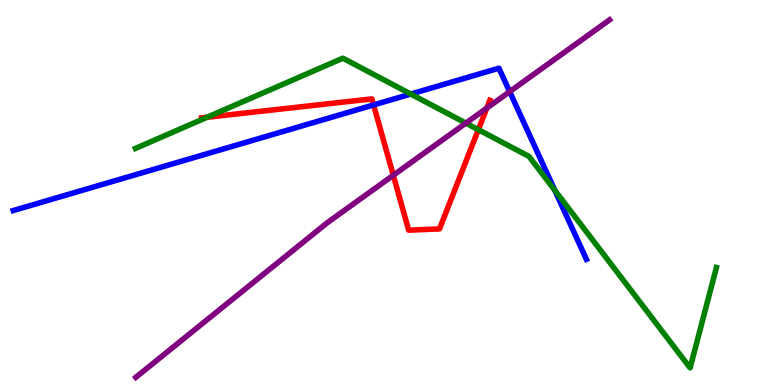[{'lines': ['blue', 'red'], 'intersections': [{'x': 4.82, 'y': 7.27}]}, {'lines': ['green', 'red'], 'intersections': [{'x': 2.67, 'y': 6.95}, {'x': 6.17, 'y': 6.63}]}, {'lines': ['purple', 'red'], 'intersections': [{'x': 5.07, 'y': 5.45}, {'x': 6.28, 'y': 7.19}]}, {'lines': ['blue', 'green'], 'intersections': [{'x': 5.3, 'y': 7.56}, {'x': 7.16, 'y': 5.06}]}, {'lines': ['blue', 'purple'], 'intersections': [{'x': 6.58, 'y': 7.62}]}, {'lines': ['green', 'purple'], 'intersections': [{'x': 6.01, 'y': 6.8}]}]